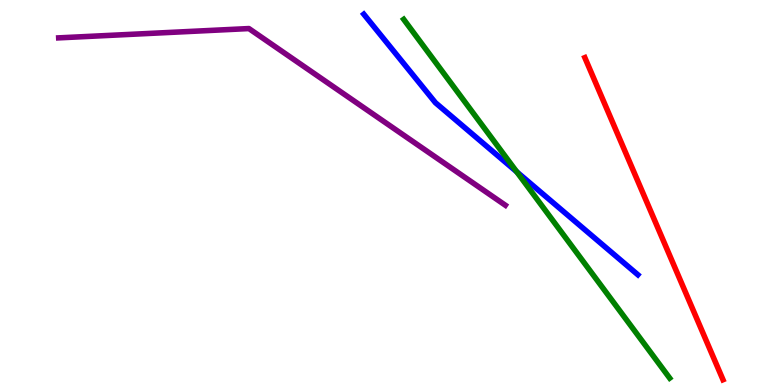[{'lines': ['blue', 'red'], 'intersections': []}, {'lines': ['green', 'red'], 'intersections': []}, {'lines': ['purple', 'red'], 'intersections': []}, {'lines': ['blue', 'green'], 'intersections': [{'x': 6.67, 'y': 5.54}]}, {'lines': ['blue', 'purple'], 'intersections': []}, {'lines': ['green', 'purple'], 'intersections': []}]